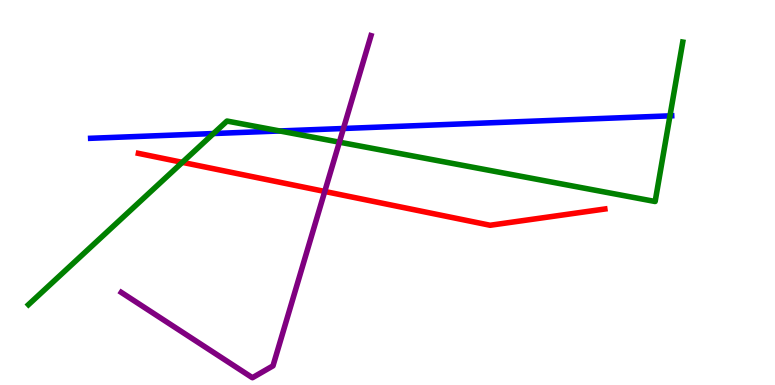[{'lines': ['blue', 'red'], 'intersections': []}, {'lines': ['green', 'red'], 'intersections': [{'x': 2.35, 'y': 5.78}]}, {'lines': ['purple', 'red'], 'intersections': [{'x': 4.19, 'y': 5.03}]}, {'lines': ['blue', 'green'], 'intersections': [{'x': 2.75, 'y': 6.53}, {'x': 3.61, 'y': 6.6}, {'x': 8.64, 'y': 6.99}]}, {'lines': ['blue', 'purple'], 'intersections': [{'x': 4.43, 'y': 6.66}]}, {'lines': ['green', 'purple'], 'intersections': [{'x': 4.38, 'y': 6.31}]}]